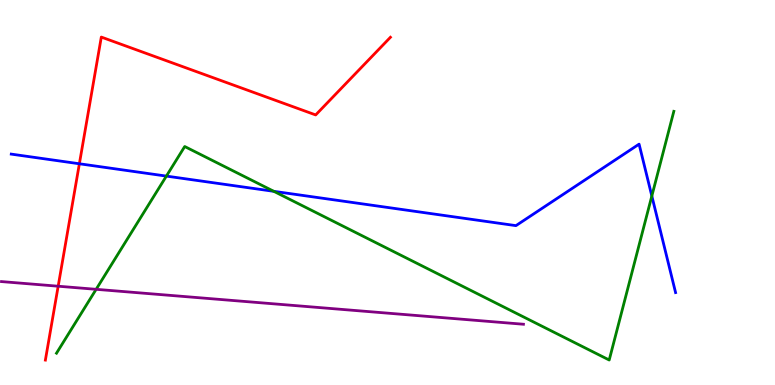[{'lines': ['blue', 'red'], 'intersections': [{'x': 1.02, 'y': 5.75}]}, {'lines': ['green', 'red'], 'intersections': []}, {'lines': ['purple', 'red'], 'intersections': [{'x': 0.751, 'y': 2.57}]}, {'lines': ['blue', 'green'], 'intersections': [{'x': 2.15, 'y': 5.43}, {'x': 3.53, 'y': 5.03}, {'x': 8.41, 'y': 4.91}]}, {'lines': ['blue', 'purple'], 'intersections': []}, {'lines': ['green', 'purple'], 'intersections': [{'x': 1.24, 'y': 2.49}]}]